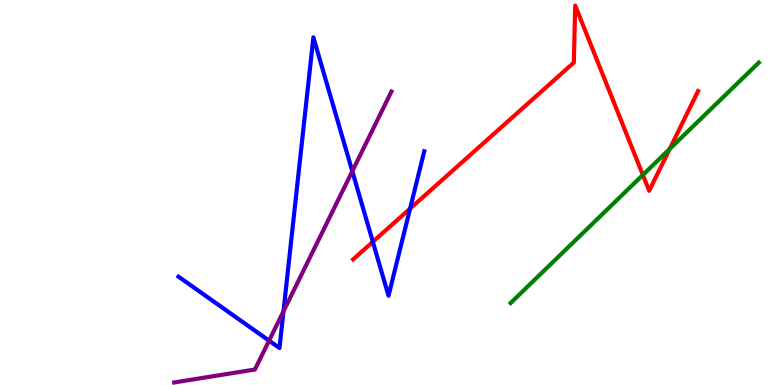[{'lines': ['blue', 'red'], 'intersections': [{'x': 4.81, 'y': 3.72}, {'x': 5.29, 'y': 4.58}]}, {'lines': ['green', 'red'], 'intersections': [{'x': 8.29, 'y': 5.46}, {'x': 8.64, 'y': 6.13}]}, {'lines': ['purple', 'red'], 'intersections': []}, {'lines': ['blue', 'green'], 'intersections': []}, {'lines': ['blue', 'purple'], 'intersections': [{'x': 3.47, 'y': 1.15}, {'x': 3.66, 'y': 1.91}, {'x': 4.55, 'y': 5.55}]}, {'lines': ['green', 'purple'], 'intersections': []}]